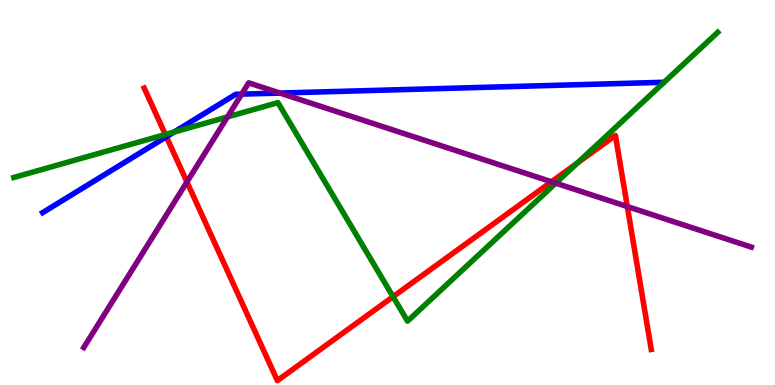[{'lines': ['blue', 'red'], 'intersections': [{'x': 2.15, 'y': 6.45}]}, {'lines': ['green', 'red'], 'intersections': [{'x': 2.13, 'y': 6.51}, {'x': 5.07, 'y': 2.29}, {'x': 7.45, 'y': 5.77}]}, {'lines': ['purple', 'red'], 'intersections': [{'x': 2.41, 'y': 5.27}, {'x': 7.12, 'y': 5.28}, {'x': 8.09, 'y': 4.63}]}, {'lines': ['blue', 'green'], 'intersections': [{'x': 2.25, 'y': 6.57}]}, {'lines': ['blue', 'purple'], 'intersections': [{'x': 3.12, 'y': 7.55}, {'x': 3.61, 'y': 7.58}]}, {'lines': ['green', 'purple'], 'intersections': [{'x': 2.94, 'y': 6.96}, {'x': 7.17, 'y': 5.24}]}]